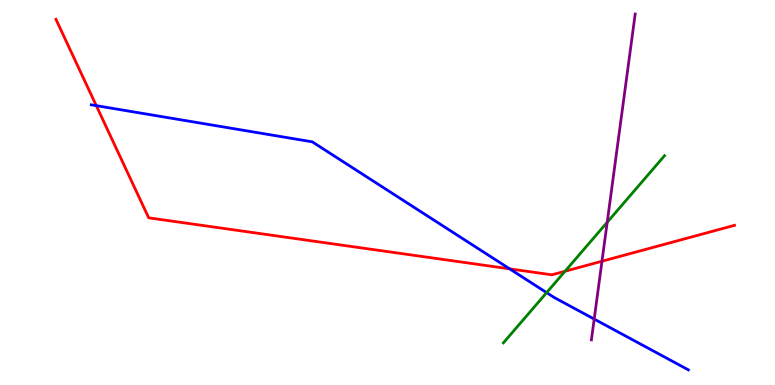[{'lines': ['blue', 'red'], 'intersections': [{'x': 1.24, 'y': 7.26}, {'x': 6.58, 'y': 3.02}]}, {'lines': ['green', 'red'], 'intersections': [{'x': 7.29, 'y': 2.95}]}, {'lines': ['purple', 'red'], 'intersections': [{'x': 7.77, 'y': 3.21}]}, {'lines': ['blue', 'green'], 'intersections': [{'x': 7.05, 'y': 2.4}]}, {'lines': ['blue', 'purple'], 'intersections': [{'x': 7.67, 'y': 1.71}]}, {'lines': ['green', 'purple'], 'intersections': [{'x': 7.83, 'y': 4.23}]}]